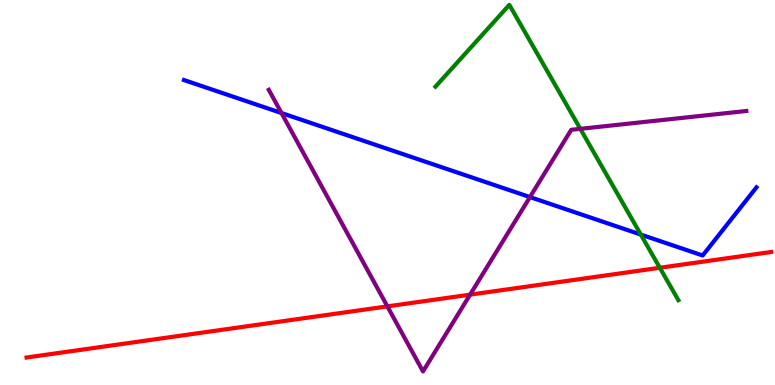[{'lines': ['blue', 'red'], 'intersections': []}, {'lines': ['green', 'red'], 'intersections': [{'x': 8.51, 'y': 3.05}]}, {'lines': ['purple', 'red'], 'intersections': [{'x': 5.0, 'y': 2.04}, {'x': 6.07, 'y': 2.35}]}, {'lines': ['blue', 'green'], 'intersections': [{'x': 8.27, 'y': 3.91}]}, {'lines': ['blue', 'purple'], 'intersections': [{'x': 3.63, 'y': 7.06}, {'x': 6.84, 'y': 4.88}]}, {'lines': ['green', 'purple'], 'intersections': [{'x': 7.49, 'y': 6.65}]}]